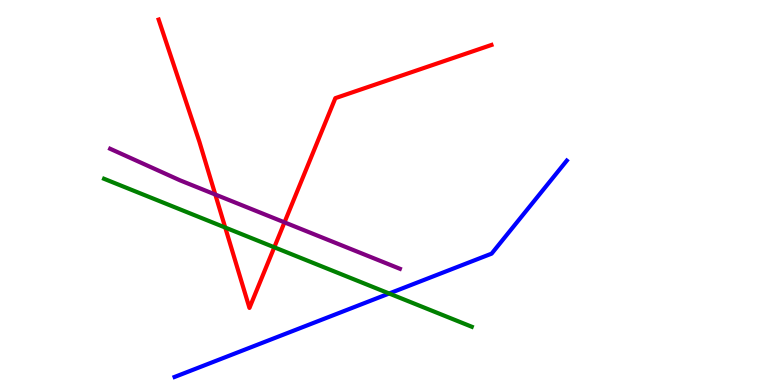[{'lines': ['blue', 'red'], 'intersections': []}, {'lines': ['green', 'red'], 'intersections': [{'x': 2.91, 'y': 4.09}, {'x': 3.54, 'y': 3.58}]}, {'lines': ['purple', 'red'], 'intersections': [{'x': 2.78, 'y': 4.95}, {'x': 3.67, 'y': 4.22}]}, {'lines': ['blue', 'green'], 'intersections': [{'x': 5.02, 'y': 2.38}]}, {'lines': ['blue', 'purple'], 'intersections': []}, {'lines': ['green', 'purple'], 'intersections': []}]